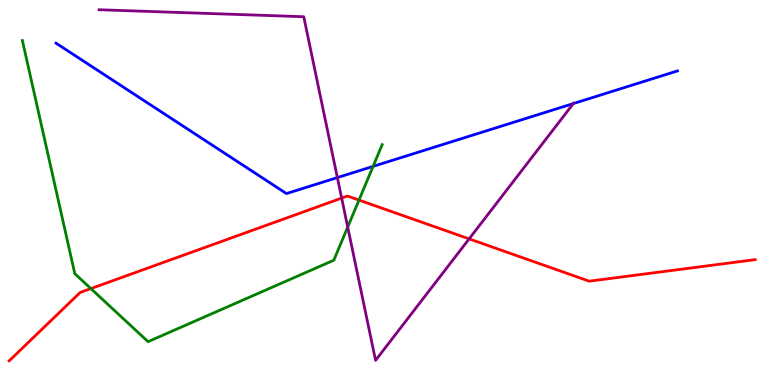[{'lines': ['blue', 'red'], 'intersections': []}, {'lines': ['green', 'red'], 'intersections': [{'x': 1.17, 'y': 2.5}, {'x': 4.63, 'y': 4.8}]}, {'lines': ['purple', 'red'], 'intersections': [{'x': 4.41, 'y': 4.85}, {'x': 6.05, 'y': 3.8}]}, {'lines': ['blue', 'green'], 'intersections': [{'x': 4.81, 'y': 5.68}]}, {'lines': ['blue', 'purple'], 'intersections': [{'x': 4.35, 'y': 5.39}, {'x': 7.4, 'y': 7.31}]}, {'lines': ['green', 'purple'], 'intersections': [{'x': 4.49, 'y': 4.1}]}]